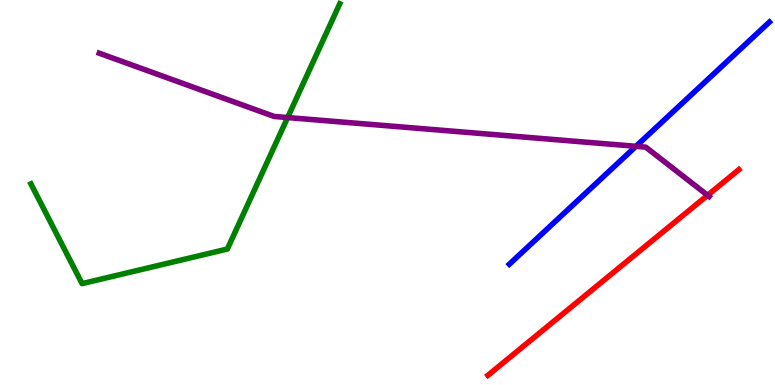[{'lines': ['blue', 'red'], 'intersections': []}, {'lines': ['green', 'red'], 'intersections': []}, {'lines': ['purple', 'red'], 'intersections': [{'x': 9.13, 'y': 4.93}]}, {'lines': ['blue', 'green'], 'intersections': []}, {'lines': ['blue', 'purple'], 'intersections': [{'x': 8.21, 'y': 6.2}]}, {'lines': ['green', 'purple'], 'intersections': [{'x': 3.71, 'y': 6.95}]}]